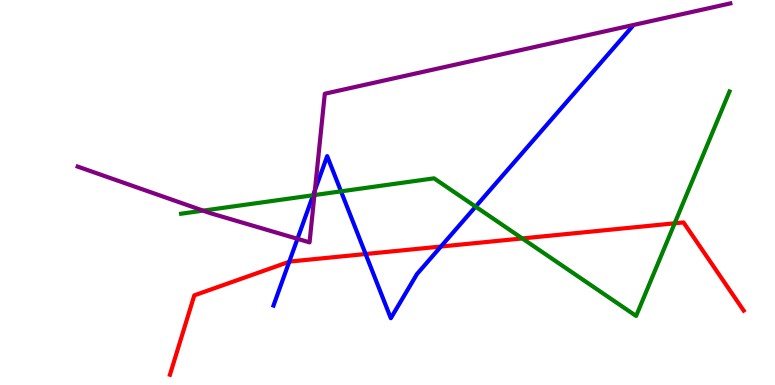[{'lines': ['blue', 'red'], 'intersections': [{'x': 3.73, 'y': 3.2}, {'x': 4.72, 'y': 3.4}, {'x': 5.69, 'y': 3.6}]}, {'lines': ['green', 'red'], 'intersections': [{'x': 6.74, 'y': 3.81}, {'x': 8.71, 'y': 4.2}]}, {'lines': ['purple', 'red'], 'intersections': []}, {'lines': ['blue', 'green'], 'intersections': [{'x': 4.04, 'y': 4.93}, {'x': 4.4, 'y': 5.03}, {'x': 6.14, 'y': 4.63}]}, {'lines': ['blue', 'purple'], 'intersections': [{'x': 3.84, 'y': 3.8}, {'x': 4.06, 'y': 5.06}]}, {'lines': ['green', 'purple'], 'intersections': [{'x': 2.62, 'y': 4.53}, {'x': 4.06, 'y': 4.93}]}]